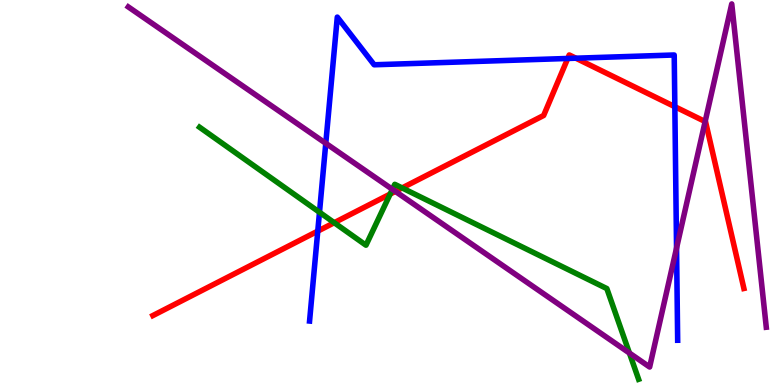[{'lines': ['blue', 'red'], 'intersections': [{'x': 4.1, 'y': 4.0}, {'x': 7.33, 'y': 8.48}, {'x': 7.43, 'y': 8.49}, {'x': 8.71, 'y': 7.23}]}, {'lines': ['green', 'red'], 'intersections': [{'x': 4.31, 'y': 4.22}, {'x': 5.03, 'y': 4.96}, {'x': 5.19, 'y': 5.12}]}, {'lines': ['purple', 'red'], 'intersections': [{'x': 5.1, 'y': 5.03}, {'x': 9.1, 'y': 6.84}]}, {'lines': ['blue', 'green'], 'intersections': [{'x': 4.12, 'y': 4.49}]}, {'lines': ['blue', 'purple'], 'intersections': [{'x': 4.2, 'y': 6.28}, {'x': 8.73, 'y': 3.56}]}, {'lines': ['green', 'purple'], 'intersections': [{'x': 5.06, 'y': 5.08}, {'x': 8.12, 'y': 0.83}]}]